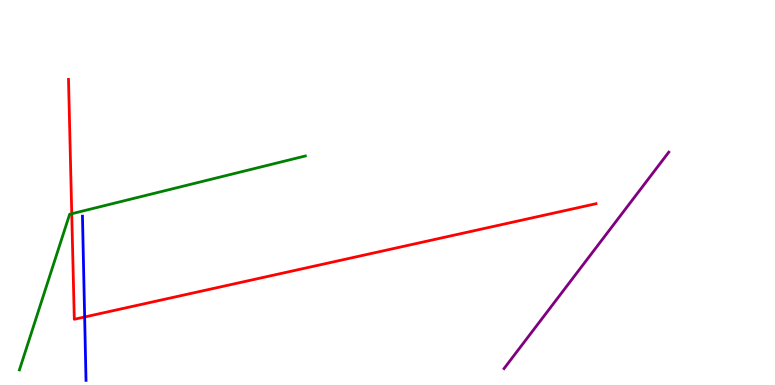[{'lines': ['blue', 'red'], 'intersections': [{'x': 1.09, 'y': 1.77}]}, {'lines': ['green', 'red'], 'intersections': [{'x': 0.926, 'y': 4.45}]}, {'lines': ['purple', 'red'], 'intersections': []}, {'lines': ['blue', 'green'], 'intersections': []}, {'lines': ['blue', 'purple'], 'intersections': []}, {'lines': ['green', 'purple'], 'intersections': []}]